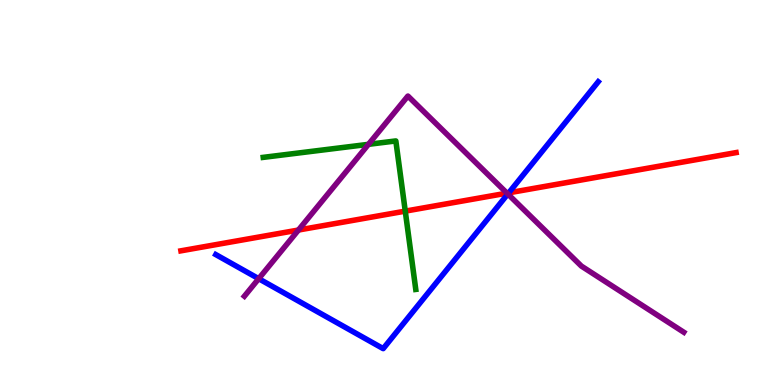[{'lines': ['blue', 'red'], 'intersections': [{'x': 6.56, 'y': 4.99}]}, {'lines': ['green', 'red'], 'intersections': [{'x': 5.23, 'y': 4.52}]}, {'lines': ['purple', 'red'], 'intersections': [{'x': 3.85, 'y': 4.03}, {'x': 6.54, 'y': 4.98}]}, {'lines': ['blue', 'green'], 'intersections': []}, {'lines': ['blue', 'purple'], 'intersections': [{'x': 3.34, 'y': 2.76}, {'x': 6.55, 'y': 4.96}]}, {'lines': ['green', 'purple'], 'intersections': [{'x': 4.75, 'y': 6.25}]}]